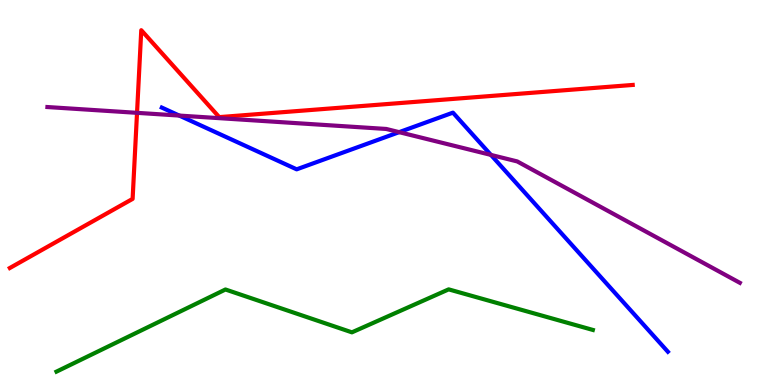[{'lines': ['blue', 'red'], 'intersections': []}, {'lines': ['green', 'red'], 'intersections': []}, {'lines': ['purple', 'red'], 'intersections': [{'x': 1.77, 'y': 7.07}]}, {'lines': ['blue', 'green'], 'intersections': []}, {'lines': ['blue', 'purple'], 'intersections': [{'x': 2.31, 'y': 7.0}, {'x': 5.15, 'y': 6.57}, {'x': 6.33, 'y': 5.98}]}, {'lines': ['green', 'purple'], 'intersections': []}]